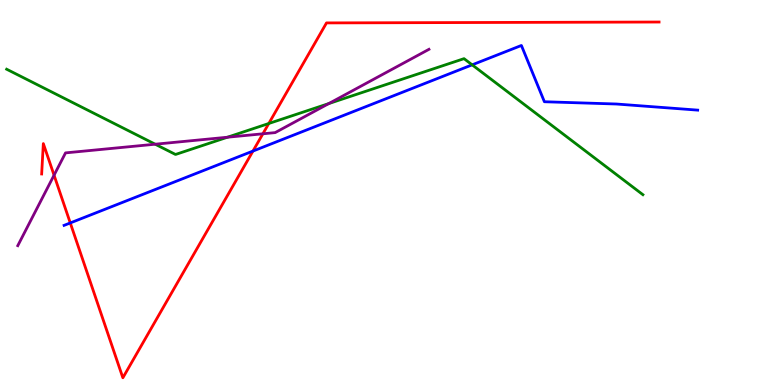[{'lines': ['blue', 'red'], 'intersections': [{'x': 0.907, 'y': 4.21}, {'x': 3.26, 'y': 6.08}]}, {'lines': ['green', 'red'], 'intersections': [{'x': 3.47, 'y': 6.79}]}, {'lines': ['purple', 'red'], 'intersections': [{'x': 0.698, 'y': 5.45}, {'x': 3.39, 'y': 6.52}]}, {'lines': ['blue', 'green'], 'intersections': [{'x': 6.09, 'y': 8.32}]}, {'lines': ['blue', 'purple'], 'intersections': []}, {'lines': ['green', 'purple'], 'intersections': [{'x': 2.0, 'y': 6.25}, {'x': 2.93, 'y': 6.44}, {'x': 4.24, 'y': 7.31}]}]